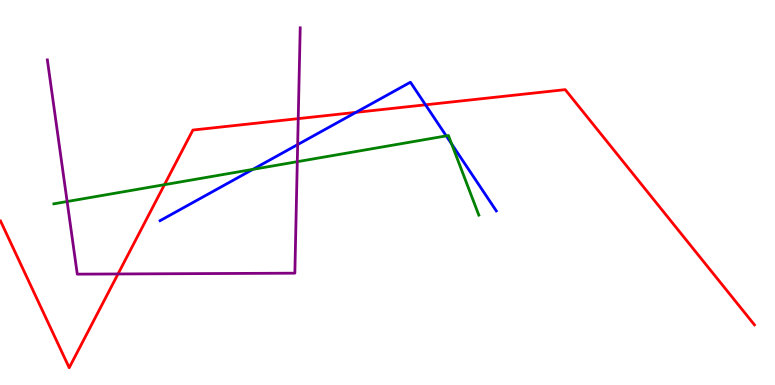[{'lines': ['blue', 'red'], 'intersections': [{'x': 4.59, 'y': 7.08}, {'x': 5.49, 'y': 7.28}]}, {'lines': ['green', 'red'], 'intersections': [{'x': 2.12, 'y': 5.2}]}, {'lines': ['purple', 'red'], 'intersections': [{'x': 1.52, 'y': 2.88}, {'x': 3.85, 'y': 6.92}]}, {'lines': ['blue', 'green'], 'intersections': [{'x': 3.26, 'y': 5.6}, {'x': 5.76, 'y': 6.47}, {'x': 5.83, 'y': 6.26}]}, {'lines': ['blue', 'purple'], 'intersections': [{'x': 3.84, 'y': 6.24}]}, {'lines': ['green', 'purple'], 'intersections': [{'x': 0.866, 'y': 4.77}, {'x': 3.84, 'y': 5.8}]}]